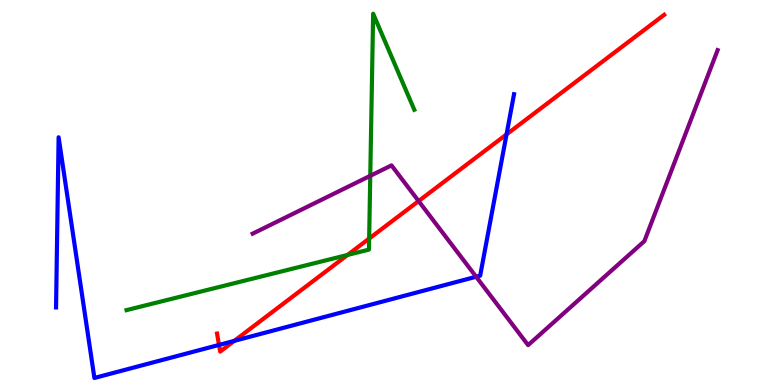[{'lines': ['blue', 'red'], 'intersections': [{'x': 2.83, 'y': 1.04}, {'x': 3.02, 'y': 1.15}, {'x': 6.54, 'y': 6.51}]}, {'lines': ['green', 'red'], 'intersections': [{'x': 4.48, 'y': 3.38}, {'x': 4.76, 'y': 3.8}]}, {'lines': ['purple', 'red'], 'intersections': [{'x': 5.4, 'y': 4.78}]}, {'lines': ['blue', 'green'], 'intersections': []}, {'lines': ['blue', 'purple'], 'intersections': [{'x': 6.14, 'y': 2.81}]}, {'lines': ['green', 'purple'], 'intersections': [{'x': 4.78, 'y': 5.43}]}]